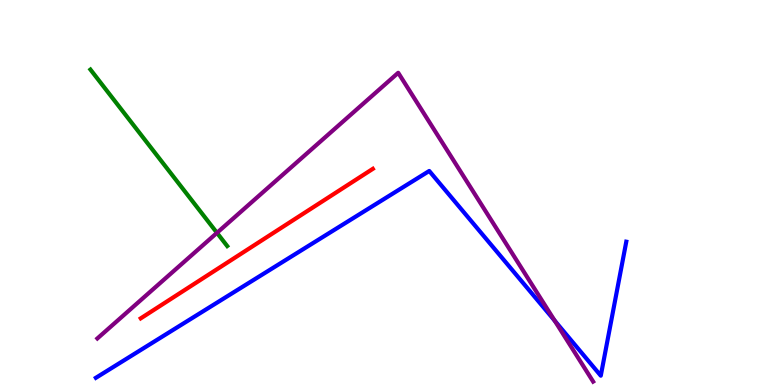[{'lines': ['blue', 'red'], 'intersections': []}, {'lines': ['green', 'red'], 'intersections': []}, {'lines': ['purple', 'red'], 'intersections': []}, {'lines': ['blue', 'green'], 'intersections': []}, {'lines': ['blue', 'purple'], 'intersections': [{'x': 7.16, 'y': 1.67}]}, {'lines': ['green', 'purple'], 'intersections': [{'x': 2.8, 'y': 3.95}]}]